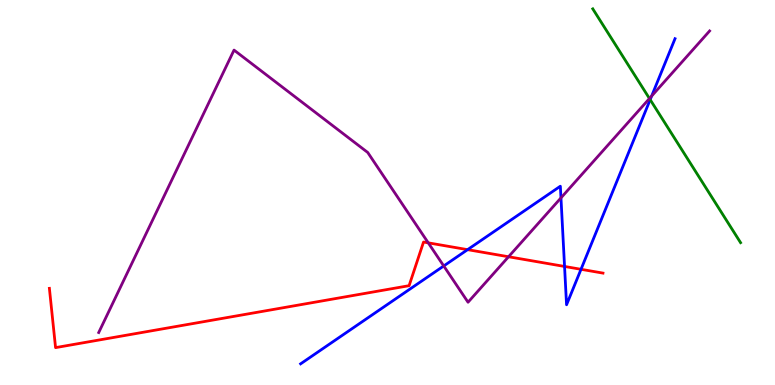[{'lines': ['blue', 'red'], 'intersections': [{'x': 6.03, 'y': 3.52}, {'x': 7.28, 'y': 3.08}, {'x': 7.5, 'y': 3.01}]}, {'lines': ['green', 'red'], 'intersections': []}, {'lines': ['purple', 'red'], 'intersections': [{'x': 5.53, 'y': 3.69}, {'x': 6.56, 'y': 3.33}]}, {'lines': ['blue', 'green'], 'intersections': [{'x': 8.39, 'y': 7.41}]}, {'lines': ['blue', 'purple'], 'intersections': [{'x': 5.73, 'y': 3.09}, {'x': 7.24, 'y': 4.86}, {'x': 8.41, 'y': 7.51}]}, {'lines': ['green', 'purple'], 'intersections': [{'x': 8.38, 'y': 7.44}]}]